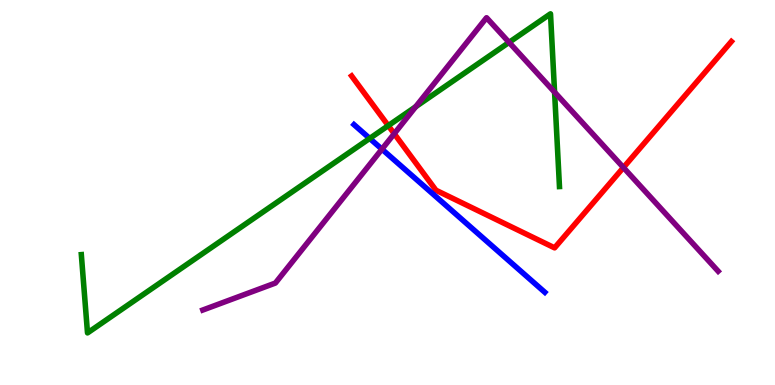[{'lines': ['blue', 'red'], 'intersections': []}, {'lines': ['green', 'red'], 'intersections': [{'x': 5.01, 'y': 6.74}]}, {'lines': ['purple', 'red'], 'intersections': [{'x': 5.09, 'y': 6.53}, {'x': 8.04, 'y': 5.65}]}, {'lines': ['blue', 'green'], 'intersections': [{'x': 4.77, 'y': 6.4}]}, {'lines': ['blue', 'purple'], 'intersections': [{'x': 4.93, 'y': 6.13}]}, {'lines': ['green', 'purple'], 'intersections': [{'x': 5.36, 'y': 7.23}, {'x': 6.57, 'y': 8.9}, {'x': 7.16, 'y': 7.61}]}]